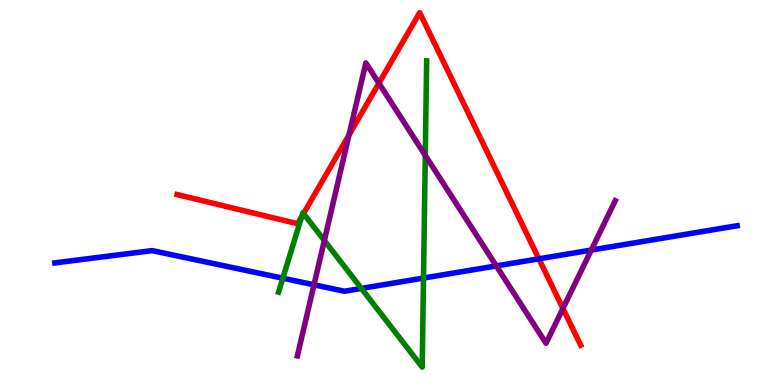[{'lines': ['blue', 'red'], 'intersections': [{'x': 6.95, 'y': 3.28}]}, {'lines': ['green', 'red'], 'intersections': [{'x': 3.89, 'y': 4.36}, {'x': 3.92, 'y': 4.45}]}, {'lines': ['purple', 'red'], 'intersections': [{'x': 4.5, 'y': 6.5}, {'x': 4.89, 'y': 7.84}, {'x': 7.26, 'y': 1.99}]}, {'lines': ['blue', 'green'], 'intersections': [{'x': 3.65, 'y': 2.77}, {'x': 4.66, 'y': 2.51}, {'x': 5.46, 'y': 2.78}]}, {'lines': ['blue', 'purple'], 'intersections': [{'x': 4.05, 'y': 2.6}, {'x': 6.4, 'y': 3.09}, {'x': 7.63, 'y': 3.5}]}, {'lines': ['green', 'purple'], 'intersections': [{'x': 4.19, 'y': 3.75}, {'x': 5.49, 'y': 5.96}]}]